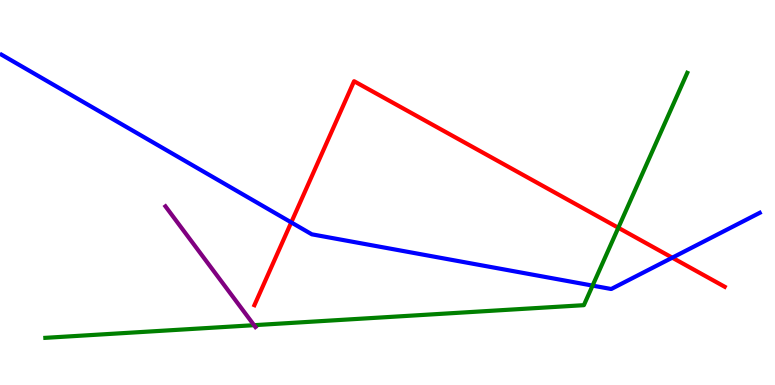[{'lines': ['blue', 'red'], 'intersections': [{'x': 3.76, 'y': 4.22}, {'x': 8.67, 'y': 3.31}]}, {'lines': ['green', 'red'], 'intersections': [{'x': 7.98, 'y': 4.08}]}, {'lines': ['purple', 'red'], 'intersections': []}, {'lines': ['blue', 'green'], 'intersections': [{'x': 7.65, 'y': 2.58}]}, {'lines': ['blue', 'purple'], 'intersections': []}, {'lines': ['green', 'purple'], 'intersections': [{'x': 3.28, 'y': 1.55}]}]